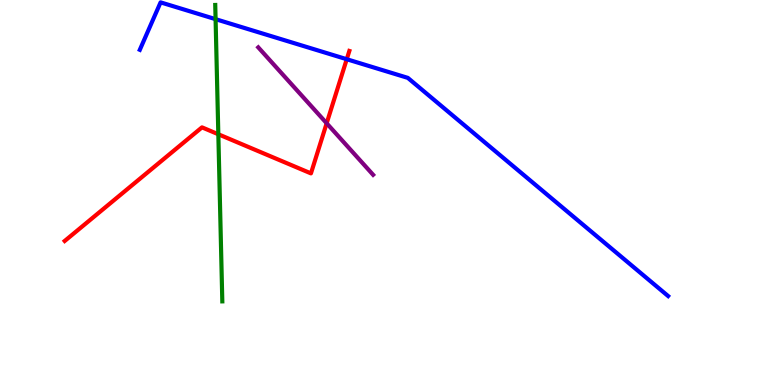[{'lines': ['blue', 'red'], 'intersections': [{'x': 4.47, 'y': 8.46}]}, {'lines': ['green', 'red'], 'intersections': [{'x': 2.82, 'y': 6.51}]}, {'lines': ['purple', 'red'], 'intersections': [{'x': 4.22, 'y': 6.8}]}, {'lines': ['blue', 'green'], 'intersections': [{'x': 2.78, 'y': 9.5}]}, {'lines': ['blue', 'purple'], 'intersections': []}, {'lines': ['green', 'purple'], 'intersections': []}]